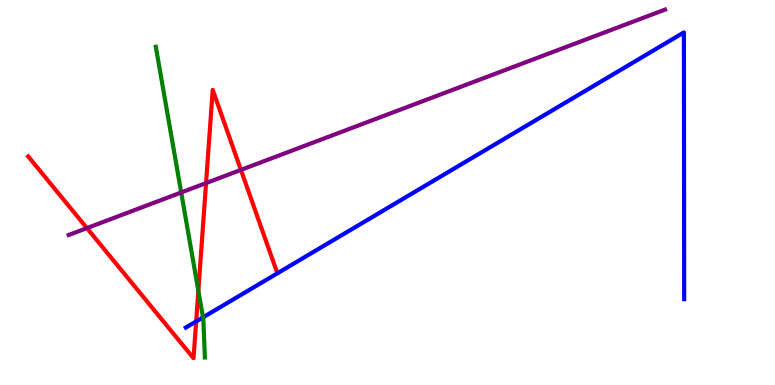[{'lines': ['blue', 'red'], 'intersections': [{'x': 2.53, 'y': 1.65}]}, {'lines': ['green', 'red'], 'intersections': [{'x': 2.56, 'y': 2.45}]}, {'lines': ['purple', 'red'], 'intersections': [{'x': 1.12, 'y': 4.08}, {'x': 2.66, 'y': 5.24}, {'x': 3.11, 'y': 5.59}]}, {'lines': ['blue', 'green'], 'intersections': [{'x': 2.62, 'y': 1.76}]}, {'lines': ['blue', 'purple'], 'intersections': []}, {'lines': ['green', 'purple'], 'intersections': [{'x': 2.34, 'y': 5.0}]}]